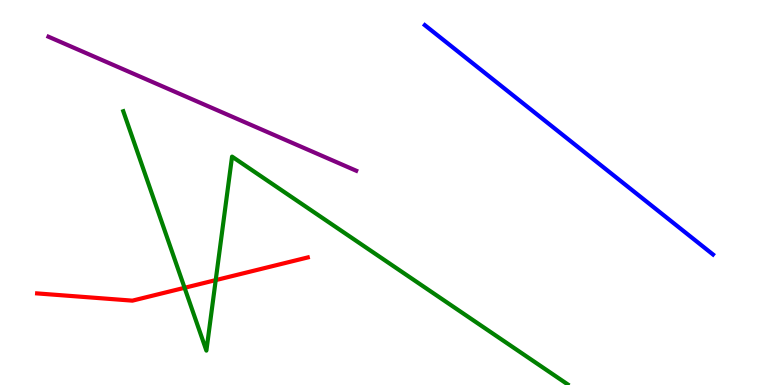[{'lines': ['blue', 'red'], 'intersections': []}, {'lines': ['green', 'red'], 'intersections': [{'x': 2.38, 'y': 2.52}, {'x': 2.78, 'y': 2.72}]}, {'lines': ['purple', 'red'], 'intersections': []}, {'lines': ['blue', 'green'], 'intersections': []}, {'lines': ['blue', 'purple'], 'intersections': []}, {'lines': ['green', 'purple'], 'intersections': []}]